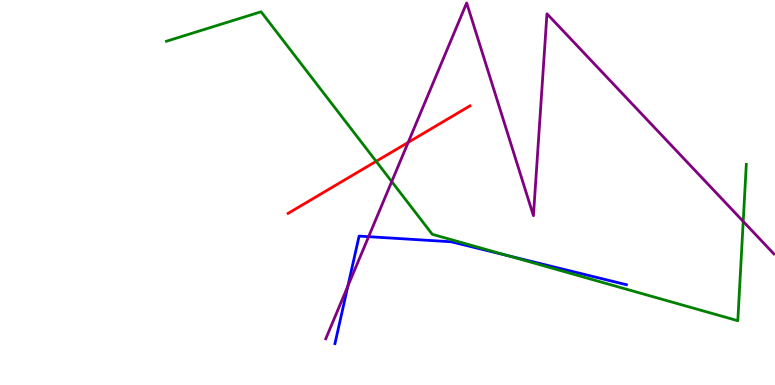[{'lines': ['blue', 'red'], 'intersections': []}, {'lines': ['green', 'red'], 'intersections': [{'x': 4.85, 'y': 5.81}]}, {'lines': ['purple', 'red'], 'intersections': [{'x': 5.27, 'y': 6.3}]}, {'lines': ['blue', 'green'], 'intersections': [{'x': 6.55, 'y': 3.36}]}, {'lines': ['blue', 'purple'], 'intersections': [{'x': 4.49, 'y': 2.57}, {'x': 4.76, 'y': 3.85}]}, {'lines': ['green', 'purple'], 'intersections': [{'x': 5.05, 'y': 5.28}, {'x': 9.59, 'y': 4.25}]}]